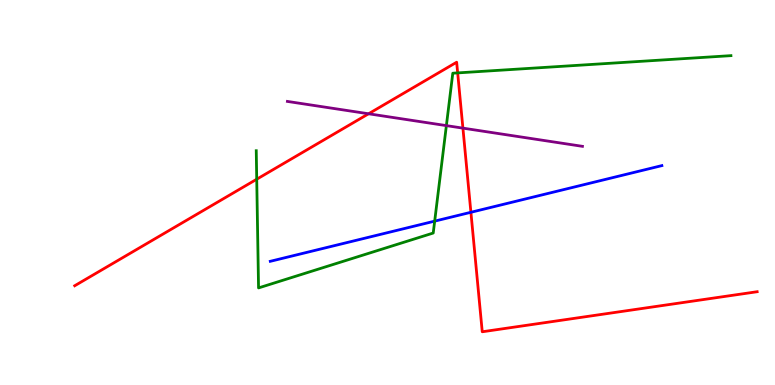[{'lines': ['blue', 'red'], 'intersections': [{'x': 6.08, 'y': 4.49}]}, {'lines': ['green', 'red'], 'intersections': [{'x': 3.31, 'y': 5.34}, {'x': 5.91, 'y': 8.11}]}, {'lines': ['purple', 'red'], 'intersections': [{'x': 4.76, 'y': 7.04}, {'x': 5.97, 'y': 6.67}]}, {'lines': ['blue', 'green'], 'intersections': [{'x': 5.61, 'y': 4.26}]}, {'lines': ['blue', 'purple'], 'intersections': []}, {'lines': ['green', 'purple'], 'intersections': [{'x': 5.76, 'y': 6.74}]}]